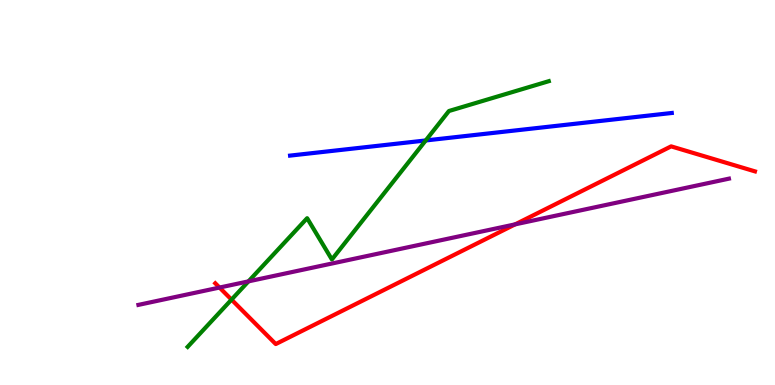[{'lines': ['blue', 'red'], 'intersections': []}, {'lines': ['green', 'red'], 'intersections': [{'x': 2.99, 'y': 2.22}]}, {'lines': ['purple', 'red'], 'intersections': [{'x': 2.83, 'y': 2.53}, {'x': 6.65, 'y': 4.17}]}, {'lines': ['blue', 'green'], 'intersections': [{'x': 5.49, 'y': 6.35}]}, {'lines': ['blue', 'purple'], 'intersections': []}, {'lines': ['green', 'purple'], 'intersections': [{'x': 3.21, 'y': 2.69}]}]